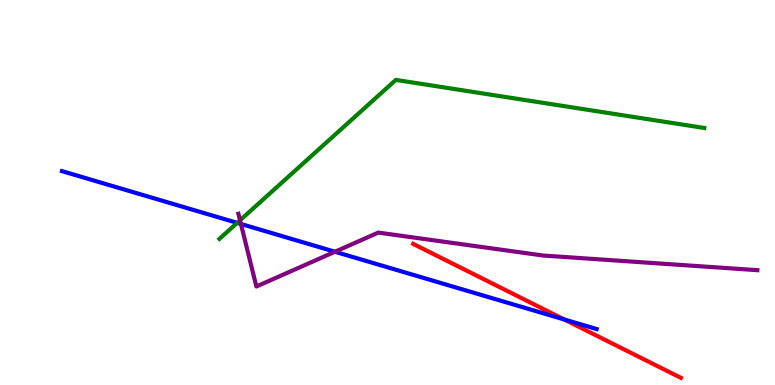[{'lines': ['blue', 'red'], 'intersections': [{'x': 7.28, 'y': 1.7}]}, {'lines': ['green', 'red'], 'intersections': []}, {'lines': ['purple', 'red'], 'intersections': []}, {'lines': ['blue', 'green'], 'intersections': [{'x': 3.06, 'y': 4.21}]}, {'lines': ['blue', 'purple'], 'intersections': [{'x': 3.11, 'y': 4.18}, {'x': 4.32, 'y': 3.46}]}, {'lines': ['green', 'purple'], 'intersections': [{'x': 3.1, 'y': 4.28}]}]